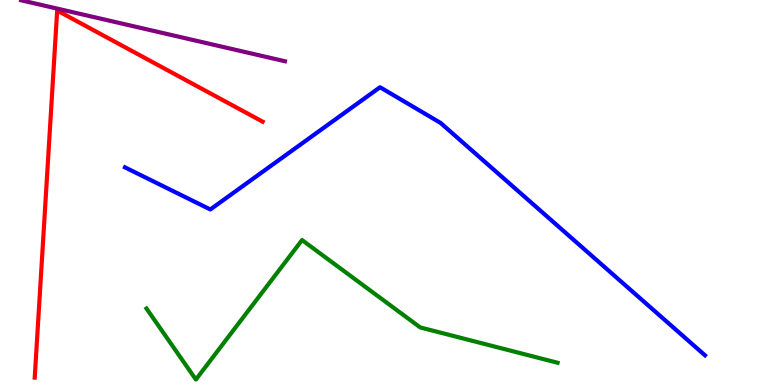[{'lines': ['blue', 'red'], 'intersections': []}, {'lines': ['green', 'red'], 'intersections': []}, {'lines': ['purple', 'red'], 'intersections': []}, {'lines': ['blue', 'green'], 'intersections': []}, {'lines': ['blue', 'purple'], 'intersections': []}, {'lines': ['green', 'purple'], 'intersections': []}]